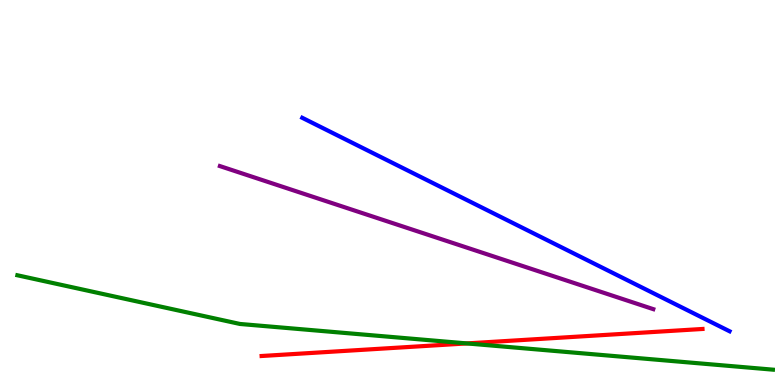[{'lines': ['blue', 'red'], 'intersections': []}, {'lines': ['green', 'red'], 'intersections': [{'x': 6.02, 'y': 1.08}]}, {'lines': ['purple', 'red'], 'intersections': []}, {'lines': ['blue', 'green'], 'intersections': []}, {'lines': ['blue', 'purple'], 'intersections': []}, {'lines': ['green', 'purple'], 'intersections': []}]